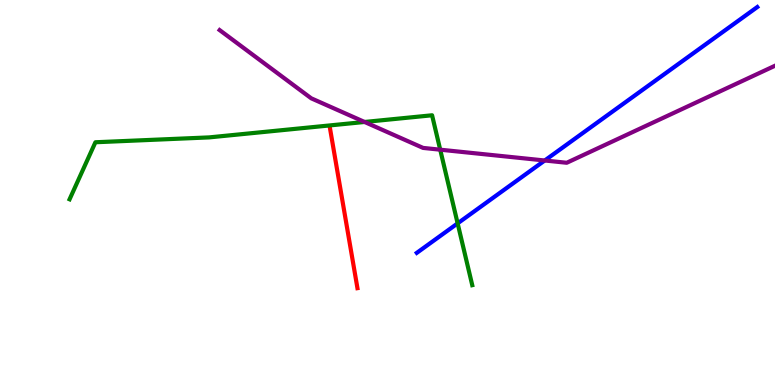[{'lines': ['blue', 'red'], 'intersections': []}, {'lines': ['green', 'red'], 'intersections': []}, {'lines': ['purple', 'red'], 'intersections': []}, {'lines': ['blue', 'green'], 'intersections': [{'x': 5.91, 'y': 4.2}]}, {'lines': ['blue', 'purple'], 'intersections': [{'x': 7.03, 'y': 5.83}]}, {'lines': ['green', 'purple'], 'intersections': [{'x': 4.7, 'y': 6.83}, {'x': 5.68, 'y': 6.11}]}]